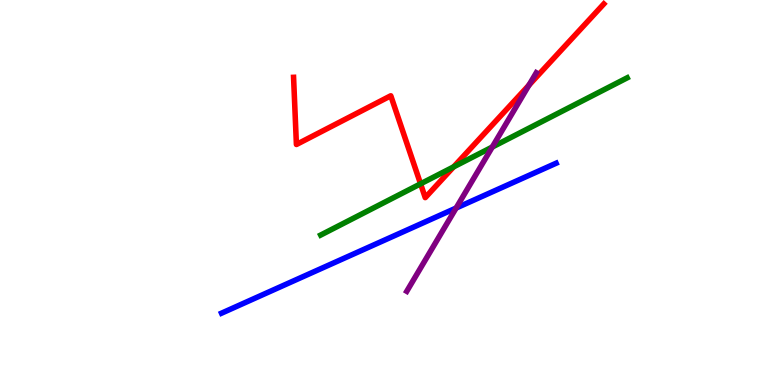[{'lines': ['blue', 'red'], 'intersections': []}, {'lines': ['green', 'red'], 'intersections': [{'x': 5.43, 'y': 5.23}, {'x': 5.85, 'y': 5.67}]}, {'lines': ['purple', 'red'], 'intersections': [{'x': 6.83, 'y': 7.79}]}, {'lines': ['blue', 'green'], 'intersections': []}, {'lines': ['blue', 'purple'], 'intersections': [{'x': 5.89, 'y': 4.6}]}, {'lines': ['green', 'purple'], 'intersections': [{'x': 6.35, 'y': 6.18}]}]